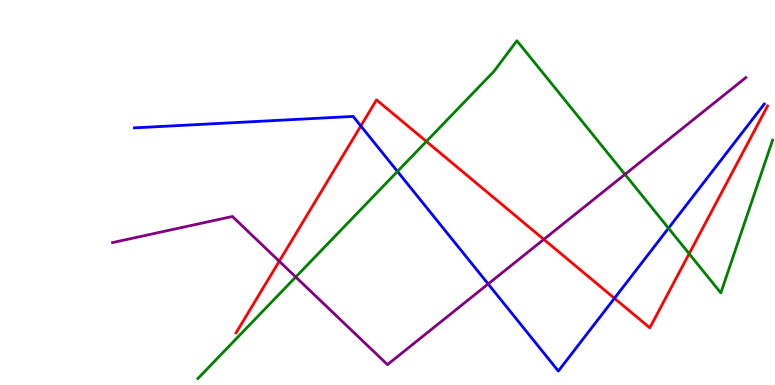[{'lines': ['blue', 'red'], 'intersections': [{'x': 4.66, 'y': 6.73}, {'x': 7.93, 'y': 2.25}]}, {'lines': ['green', 'red'], 'intersections': [{'x': 5.5, 'y': 6.33}, {'x': 8.89, 'y': 3.41}]}, {'lines': ['purple', 'red'], 'intersections': [{'x': 3.6, 'y': 3.21}, {'x': 7.02, 'y': 3.78}]}, {'lines': ['blue', 'green'], 'intersections': [{'x': 5.13, 'y': 5.55}, {'x': 8.63, 'y': 4.07}]}, {'lines': ['blue', 'purple'], 'intersections': [{'x': 6.3, 'y': 2.62}]}, {'lines': ['green', 'purple'], 'intersections': [{'x': 3.82, 'y': 2.81}, {'x': 8.06, 'y': 5.47}]}]